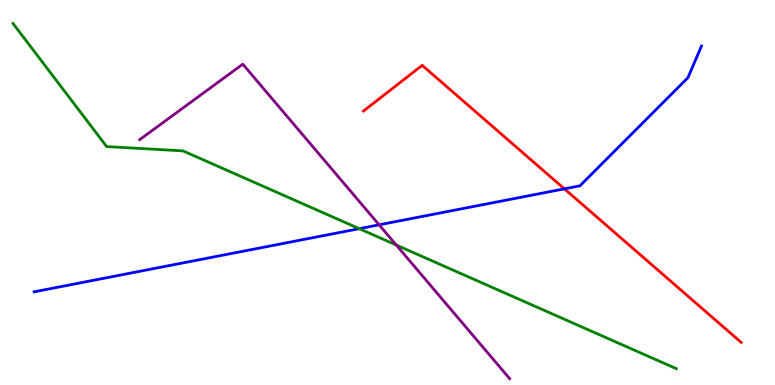[{'lines': ['blue', 'red'], 'intersections': [{'x': 7.28, 'y': 5.1}]}, {'lines': ['green', 'red'], 'intersections': []}, {'lines': ['purple', 'red'], 'intersections': []}, {'lines': ['blue', 'green'], 'intersections': [{'x': 4.64, 'y': 4.06}]}, {'lines': ['blue', 'purple'], 'intersections': [{'x': 4.89, 'y': 4.16}]}, {'lines': ['green', 'purple'], 'intersections': [{'x': 5.11, 'y': 3.64}]}]